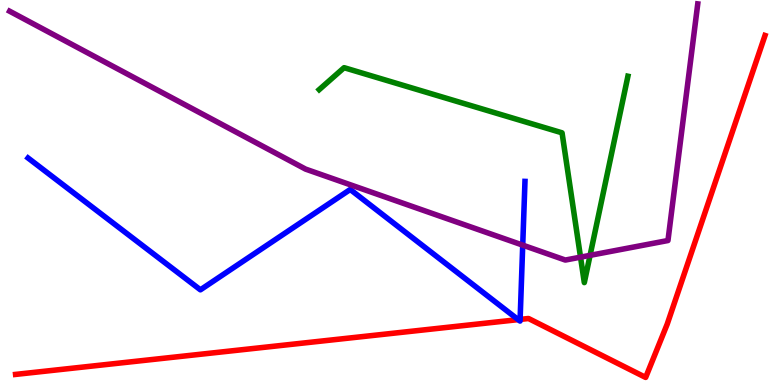[{'lines': ['blue', 'red'], 'intersections': [{'x': 6.69, 'y': 1.7}, {'x': 6.71, 'y': 1.7}]}, {'lines': ['green', 'red'], 'intersections': []}, {'lines': ['purple', 'red'], 'intersections': []}, {'lines': ['blue', 'green'], 'intersections': []}, {'lines': ['blue', 'purple'], 'intersections': [{'x': 6.74, 'y': 3.63}]}, {'lines': ['green', 'purple'], 'intersections': [{'x': 7.49, 'y': 3.32}, {'x': 7.61, 'y': 3.37}]}]